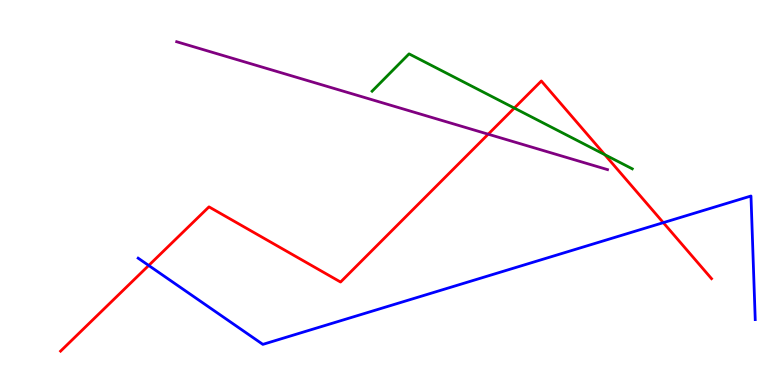[{'lines': ['blue', 'red'], 'intersections': [{'x': 1.92, 'y': 3.1}, {'x': 8.56, 'y': 4.22}]}, {'lines': ['green', 'red'], 'intersections': [{'x': 6.64, 'y': 7.19}, {'x': 7.8, 'y': 5.98}]}, {'lines': ['purple', 'red'], 'intersections': [{'x': 6.3, 'y': 6.51}]}, {'lines': ['blue', 'green'], 'intersections': []}, {'lines': ['blue', 'purple'], 'intersections': []}, {'lines': ['green', 'purple'], 'intersections': []}]